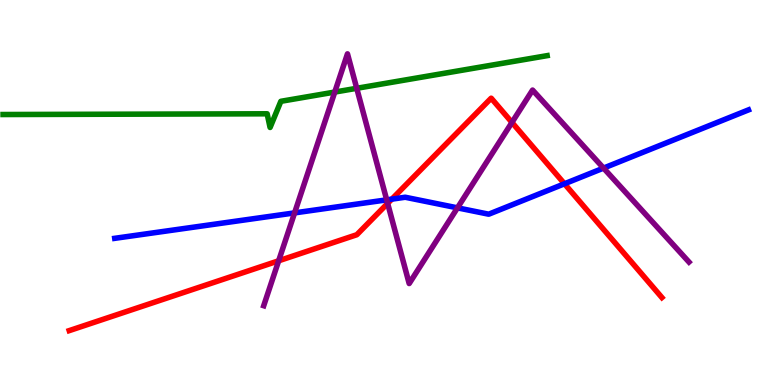[{'lines': ['blue', 'red'], 'intersections': [{'x': 5.06, 'y': 4.83}, {'x': 7.28, 'y': 5.23}]}, {'lines': ['green', 'red'], 'intersections': []}, {'lines': ['purple', 'red'], 'intersections': [{'x': 3.6, 'y': 3.23}, {'x': 5.0, 'y': 4.72}, {'x': 6.61, 'y': 6.82}]}, {'lines': ['blue', 'green'], 'intersections': []}, {'lines': ['blue', 'purple'], 'intersections': [{'x': 3.8, 'y': 4.47}, {'x': 4.99, 'y': 4.81}, {'x': 5.9, 'y': 4.6}, {'x': 7.79, 'y': 5.63}]}, {'lines': ['green', 'purple'], 'intersections': [{'x': 4.32, 'y': 7.61}, {'x': 4.6, 'y': 7.71}]}]